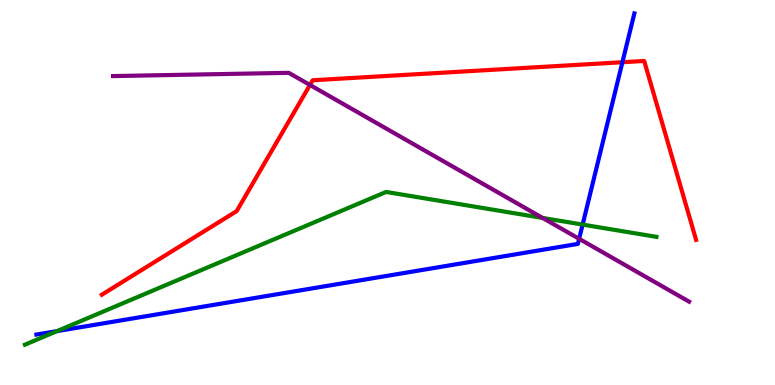[{'lines': ['blue', 'red'], 'intersections': [{'x': 8.03, 'y': 8.38}]}, {'lines': ['green', 'red'], 'intersections': []}, {'lines': ['purple', 'red'], 'intersections': [{'x': 4.0, 'y': 7.79}]}, {'lines': ['blue', 'green'], 'intersections': [{'x': 0.736, 'y': 1.4}, {'x': 7.52, 'y': 4.17}]}, {'lines': ['blue', 'purple'], 'intersections': [{'x': 7.47, 'y': 3.8}]}, {'lines': ['green', 'purple'], 'intersections': [{'x': 7.0, 'y': 4.34}]}]